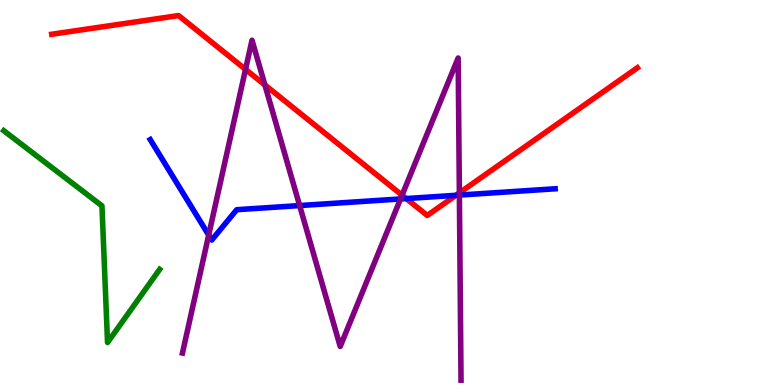[{'lines': ['blue', 'red'], 'intersections': [{'x': 5.24, 'y': 4.84}, {'x': 5.88, 'y': 4.93}]}, {'lines': ['green', 'red'], 'intersections': []}, {'lines': ['purple', 'red'], 'intersections': [{'x': 3.17, 'y': 8.2}, {'x': 3.42, 'y': 7.79}, {'x': 5.19, 'y': 4.93}, {'x': 5.93, 'y': 4.99}]}, {'lines': ['blue', 'green'], 'intersections': []}, {'lines': ['blue', 'purple'], 'intersections': [{'x': 2.69, 'y': 3.89}, {'x': 3.87, 'y': 4.66}, {'x': 5.17, 'y': 4.83}, {'x': 5.93, 'y': 4.93}]}, {'lines': ['green', 'purple'], 'intersections': []}]